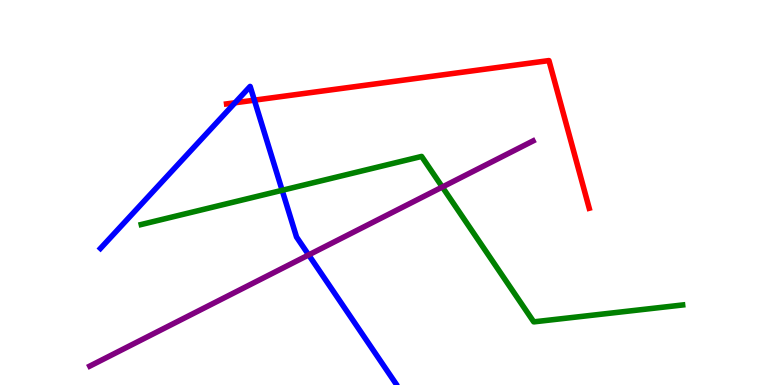[{'lines': ['blue', 'red'], 'intersections': [{'x': 3.03, 'y': 7.33}, {'x': 3.28, 'y': 7.4}]}, {'lines': ['green', 'red'], 'intersections': []}, {'lines': ['purple', 'red'], 'intersections': []}, {'lines': ['blue', 'green'], 'intersections': [{'x': 3.64, 'y': 5.06}]}, {'lines': ['blue', 'purple'], 'intersections': [{'x': 3.98, 'y': 3.38}]}, {'lines': ['green', 'purple'], 'intersections': [{'x': 5.71, 'y': 5.14}]}]